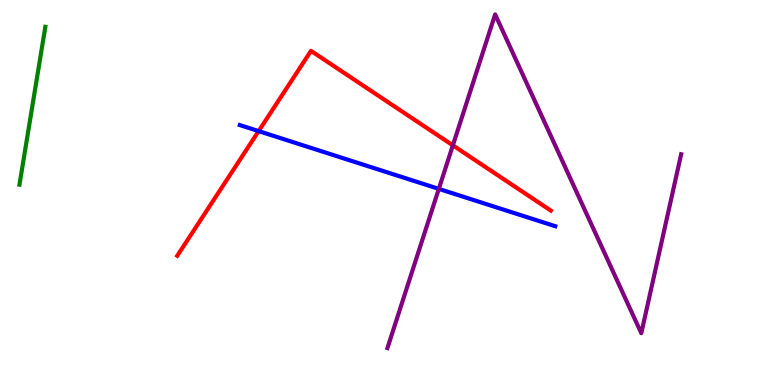[{'lines': ['blue', 'red'], 'intersections': [{'x': 3.34, 'y': 6.59}]}, {'lines': ['green', 'red'], 'intersections': []}, {'lines': ['purple', 'red'], 'intersections': [{'x': 5.84, 'y': 6.22}]}, {'lines': ['blue', 'green'], 'intersections': []}, {'lines': ['blue', 'purple'], 'intersections': [{'x': 5.66, 'y': 5.09}]}, {'lines': ['green', 'purple'], 'intersections': []}]